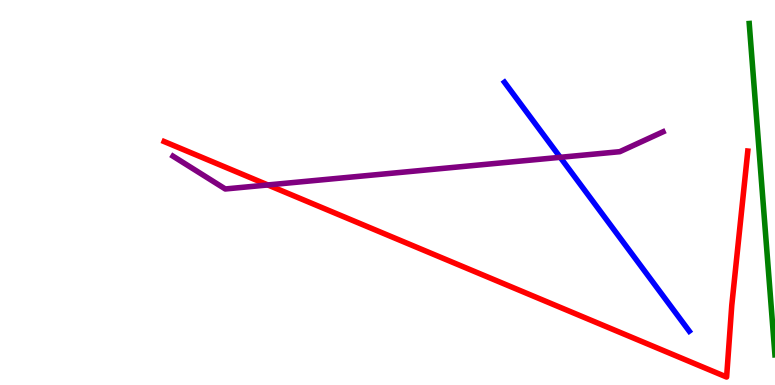[{'lines': ['blue', 'red'], 'intersections': []}, {'lines': ['green', 'red'], 'intersections': []}, {'lines': ['purple', 'red'], 'intersections': [{'x': 3.46, 'y': 5.2}]}, {'lines': ['blue', 'green'], 'intersections': []}, {'lines': ['blue', 'purple'], 'intersections': [{'x': 7.23, 'y': 5.91}]}, {'lines': ['green', 'purple'], 'intersections': []}]